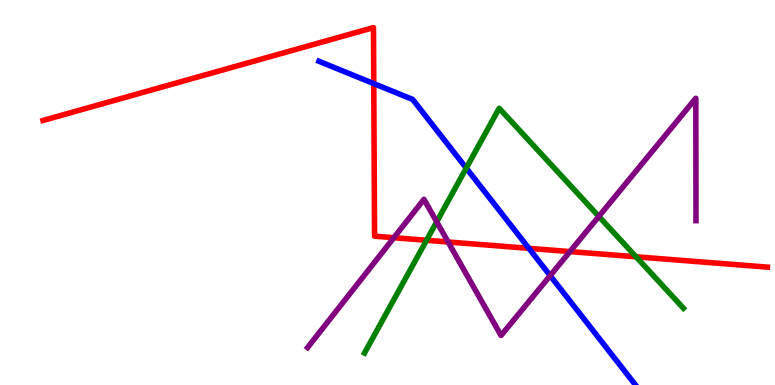[{'lines': ['blue', 'red'], 'intersections': [{'x': 4.82, 'y': 7.83}, {'x': 6.82, 'y': 3.55}]}, {'lines': ['green', 'red'], 'intersections': [{'x': 5.5, 'y': 3.76}, {'x': 8.21, 'y': 3.33}]}, {'lines': ['purple', 'red'], 'intersections': [{'x': 5.08, 'y': 3.83}, {'x': 5.78, 'y': 3.71}, {'x': 7.35, 'y': 3.47}]}, {'lines': ['blue', 'green'], 'intersections': [{'x': 6.02, 'y': 5.63}]}, {'lines': ['blue', 'purple'], 'intersections': [{'x': 7.1, 'y': 2.84}]}, {'lines': ['green', 'purple'], 'intersections': [{'x': 5.63, 'y': 4.24}, {'x': 7.73, 'y': 4.38}]}]